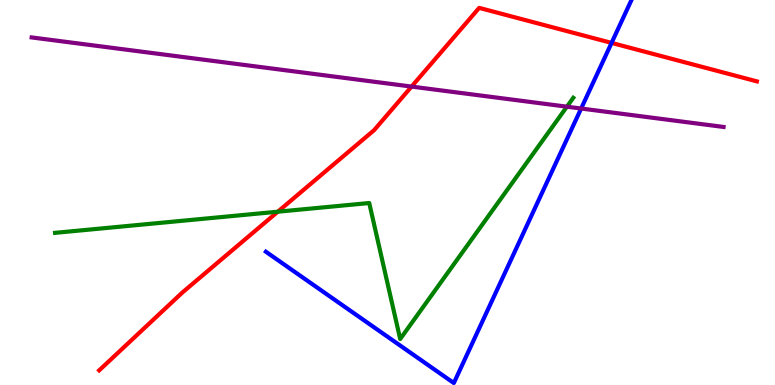[{'lines': ['blue', 'red'], 'intersections': [{'x': 7.89, 'y': 8.89}]}, {'lines': ['green', 'red'], 'intersections': [{'x': 3.58, 'y': 4.5}]}, {'lines': ['purple', 'red'], 'intersections': [{'x': 5.31, 'y': 7.75}]}, {'lines': ['blue', 'green'], 'intersections': []}, {'lines': ['blue', 'purple'], 'intersections': [{'x': 7.5, 'y': 7.18}]}, {'lines': ['green', 'purple'], 'intersections': [{'x': 7.31, 'y': 7.23}]}]